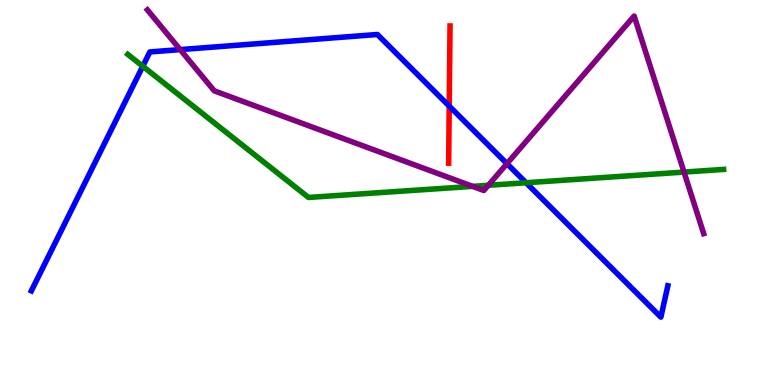[{'lines': ['blue', 'red'], 'intersections': [{'x': 5.8, 'y': 7.24}]}, {'lines': ['green', 'red'], 'intersections': []}, {'lines': ['purple', 'red'], 'intersections': []}, {'lines': ['blue', 'green'], 'intersections': [{'x': 1.84, 'y': 8.28}, {'x': 6.79, 'y': 5.25}]}, {'lines': ['blue', 'purple'], 'intersections': [{'x': 2.32, 'y': 8.71}, {'x': 6.54, 'y': 5.75}]}, {'lines': ['green', 'purple'], 'intersections': [{'x': 6.1, 'y': 5.16}, {'x': 6.3, 'y': 5.19}, {'x': 8.83, 'y': 5.53}]}]